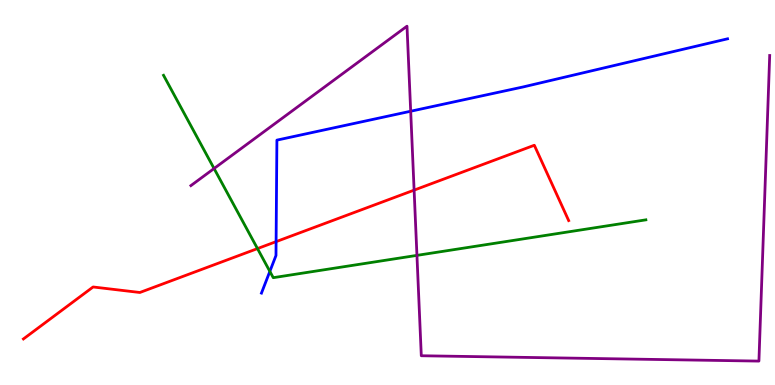[{'lines': ['blue', 'red'], 'intersections': [{'x': 3.56, 'y': 3.72}]}, {'lines': ['green', 'red'], 'intersections': [{'x': 3.32, 'y': 3.54}]}, {'lines': ['purple', 'red'], 'intersections': [{'x': 5.34, 'y': 5.06}]}, {'lines': ['blue', 'green'], 'intersections': [{'x': 3.48, 'y': 2.95}]}, {'lines': ['blue', 'purple'], 'intersections': [{'x': 5.3, 'y': 7.11}]}, {'lines': ['green', 'purple'], 'intersections': [{'x': 2.76, 'y': 5.62}, {'x': 5.38, 'y': 3.37}]}]